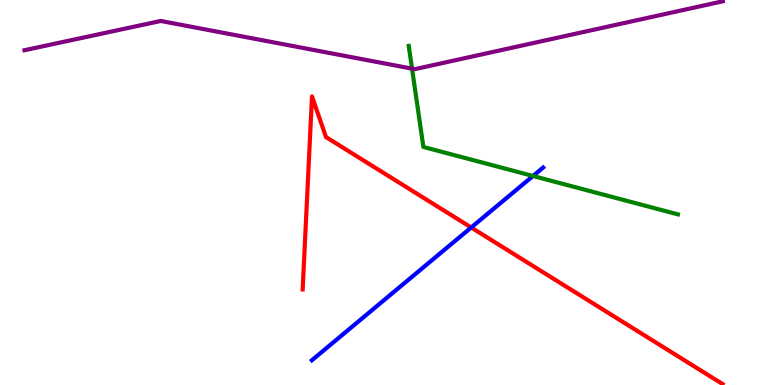[{'lines': ['blue', 'red'], 'intersections': [{'x': 6.08, 'y': 4.09}]}, {'lines': ['green', 'red'], 'intersections': []}, {'lines': ['purple', 'red'], 'intersections': []}, {'lines': ['blue', 'green'], 'intersections': [{'x': 6.88, 'y': 5.43}]}, {'lines': ['blue', 'purple'], 'intersections': []}, {'lines': ['green', 'purple'], 'intersections': [{'x': 5.32, 'y': 8.22}]}]